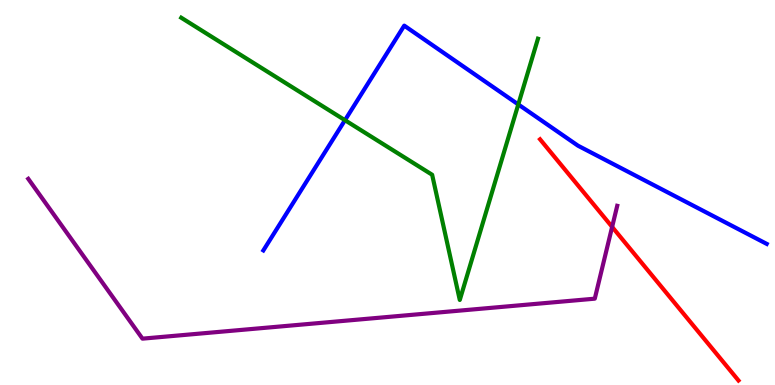[{'lines': ['blue', 'red'], 'intersections': []}, {'lines': ['green', 'red'], 'intersections': []}, {'lines': ['purple', 'red'], 'intersections': [{'x': 7.9, 'y': 4.11}]}, {'lines': ['blue', 'green'], 'intersections': [{'x': 4.45, 'y': 6.88}, {'x': 6.69, 'y': 7.29}]}, {'lines': ['blue', 'purple'], 'intersections': []}, {'lines': ['green', 'purple'], 'intersections': []}]